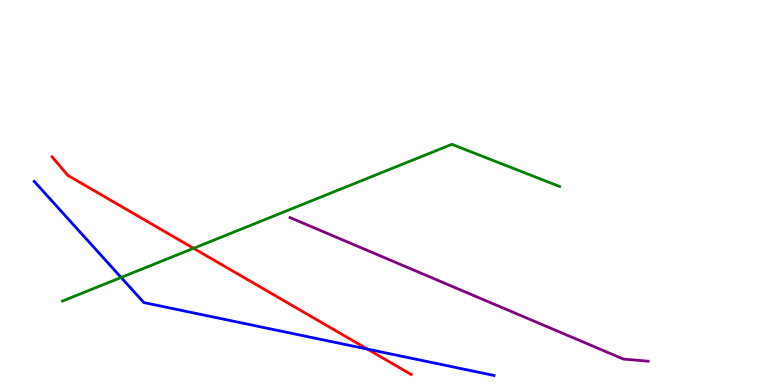[{'lines': ['blue', 'red'], 'intersections': [{'x': 4.74, 'y': 0.932}]}, {'lines': ['green', 'red'], 'intersections': [{'x': 2.5, 'y': 3.55}]}, {'lines': ['purple', 'red'], 'intersections': []}, {'lines': ['blue', 'green'], 'intersections': [{'x': 1.56, 'y': 2.79}]}, {'lines': ['blue', 'purple'], 'intersections': []}, {'lines': ['green', 'purple'], 'intersections': []}]